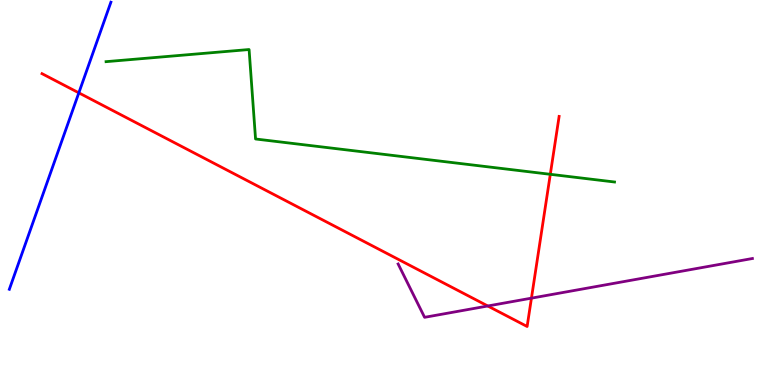[{'lines': ['blue', 'red'], 'intersections': [{'x': 1.02, 'y': 7.59}]}, {'lines': ['green', 'red'], 'intersections': [{'x': 7.1, 'y': 5.47}]}, {'lines': ['purple', 'red'], 'intersections': [{'x': 6.29, 'y': 2.05}, {'x': 6.86, 'y': 2.26}]}, {'lines': ['blue', 'green'], 'intersections': []}, {'lines': ['blue', 'purple'], 'intersections': []}, {'lines': ['green', 'purple'], 'intersections': []}]